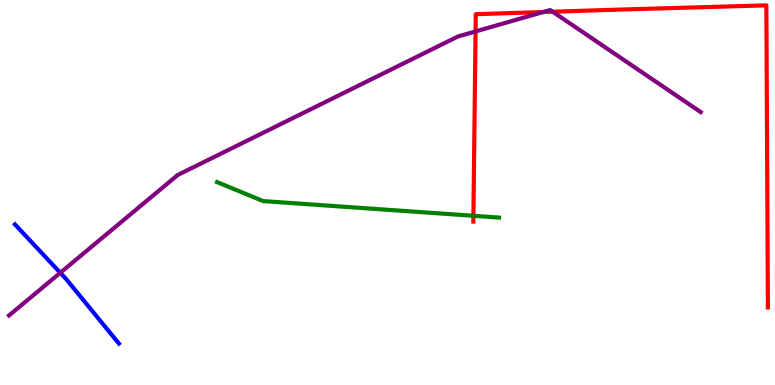[{'lines': ['blue', 'red'], 'intersections': []}, {'lines': ['green', 'red'], 'intersections': [{'x': 6.11, 'y': 4.4}]}, {'lines': ['purple', 'red'], 'intersections': [{'x': 6.14, 'y': 9.18}, {'x': 7.01, 'y': 9.69}, {'x': 7.13, 'y': 9.7}]}, {'lines': ['blue', 'green'], 'intersections': []}, {'lines': ['blue', 'purple'], 'intersections': [{'x': 0.778, 'y': 2.91}]}, {'lines': ['green', 'purple'], 'intersections': []}]